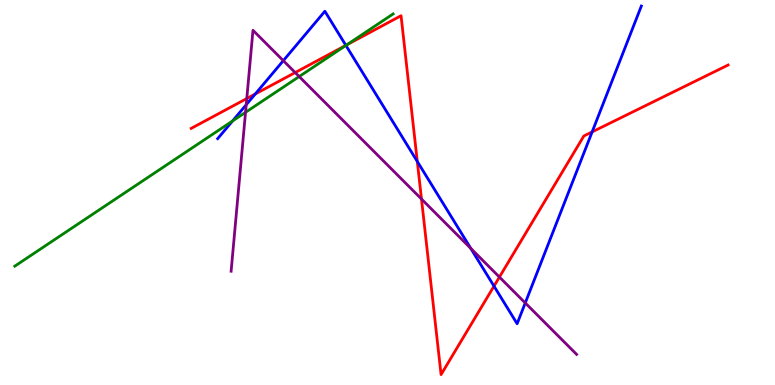[{'lines': ['blue', 'red'], 'intersections': [{'x': 3.29, 'y': 7.56}, {'x': 4.46, 'y': 8.82}, {'x': 5.38, 'y': 5.81}, {'x': 6.37, 'y': 2.57}, {'x': 7.64, 'y': 6.57}]}, {'lines': ['green', 'red'], 'intersections': [{'x': 4.47, 'y': 8.83}]}, {'lines': ['purple', 'red'], 'intersections': [{'x': 3.18, 'y': 7.44}, {'x': 3.81, 'y': 8.12}, {'x': 5.44, 'y': 4.83}, {'x': 6.44, 'y': 2.8}]}, {'lines': ['blue', 'green'], 'intersections': [{'x': 3.0, 'y': 6.86}, {'x': 4.46, 'y': 8.82}]}, {'lines': ['blue', 'purple'], 'intersections': [{'x': 3.18, 'y': 7.28}, {'x': 3.66, 'y': 8.42}, {'x': 6.07, 'y': 3.55}, {'x': 6.78, 'y': 2.13}]}, {'lines': ['green', 'purple'], 'intersections': [{'x': 3.17, 'y': 7.08}, {'x': 3.86, 'y': 8.01}]}]